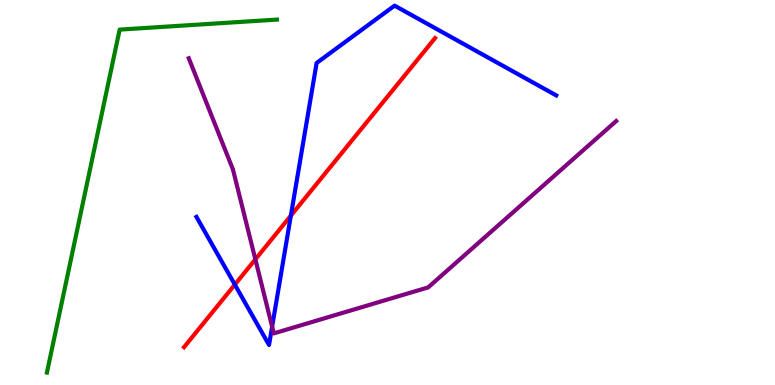[{'lines': ['blue', 'red'], 'intersections': [{'x': 3.03, 'y': 2.61}, {'x': 3.75, 'y': 4.4}]}, {'lines': ['green', 'red'], 'intersections': []}, {'lines': ['purple', 'red'], 'intersections': [{'x': 3.29, 'y': 3.26}]}, {'lines': ['blue', 'green'], 'intersections': []}, {'lines': ['blue', 'purple'], 'intersections': [{'x': 3.51, 'y': 1.52}]}, {'lines': ['green', 'purple'], 'intersections': []}]